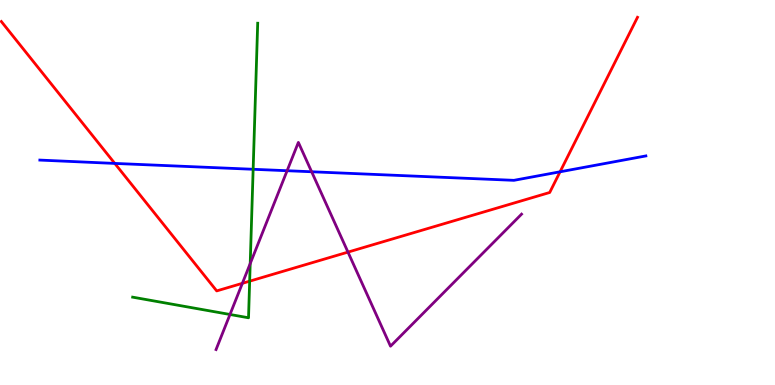[{'lines': ['blue', 'red'], 'intersections': [{'x': 1.48, 'y': 5.76}, {'x': 7.23, 'y': 5.54}]}, {'lines': ['green', 'red'], 'intersections': [{'x': 3.22, 'y': 2.7}]}, {'lines': ['purple', 'red'], 'intersections': [{'x': 3.13, 'y': 2.64}, {'x': 4.49, 'y': 3.45}]}, {'lines': ['blue', 'green'], 'intersections': [{'x': 3.27, 'y': 5.6}]}, {'lines': ['blue', 'purple'], 'intersections': [{'x': 3.7, 'y': 5.57}, {'x': 4.02, 'y': 5.54}]}, {'lines': ['green', 'purple'], 'intersections': [{'x': 2.97, 'y': 1.83}, {'x': 3.23, 'y': 3.15}]}]